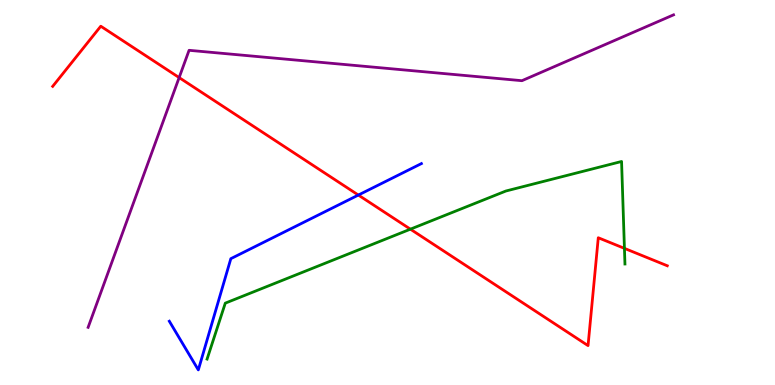[{'lines': ['blue', 'red'], 'intersections': [{'x': 4.62, 'y': 4.93}]}, {'lines': ['green', 'red'], 'intersections': [{'x': 5.3, 'y': 4.05}, {'x': 8.06, 'y': 3.55}]}, {'lines': ['purple', 'red'], 'intersections': [{'x': 2.31, 'y': 7.98}]}, {'lines': ['blue', 'green'], 'intersections': []}, {'lines': ['blue', 'purple'], 'intersections': []}, {'lines': ['green', 'purple'], 'intersections': []}]